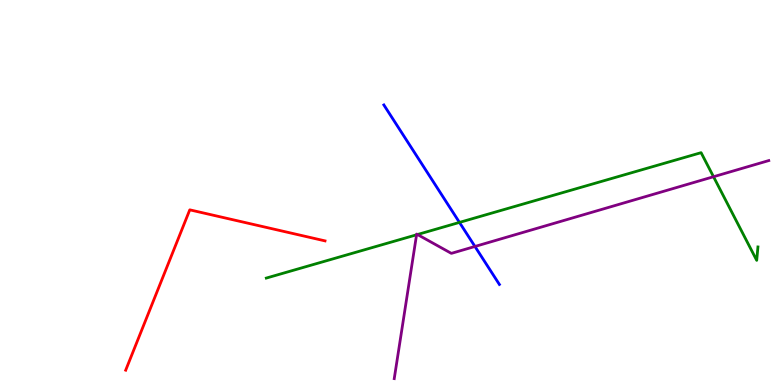[{'lines': ['blue', 'red'], 'intersections': []}, {'lines': ['green', 'red'], 'intersections': []}, {'lines': ['purple', 'red'], 'intersections': []}, {'lines': ['blue', 'green'], 'intersections': [{'x': 5.93, 'y': 4.22}]}, {'lines': ['blue', 'purple'], 'intersections': [{'x': 6.13, 'y': 3.6}]}, {'lines': ['green', 'purple'], 'intersections': [{'x': 5.38, 'y': 3.9}, {'x': 5.39, 'y': 3.91}, {'x': 9.21, 'y': 5.41}]}]